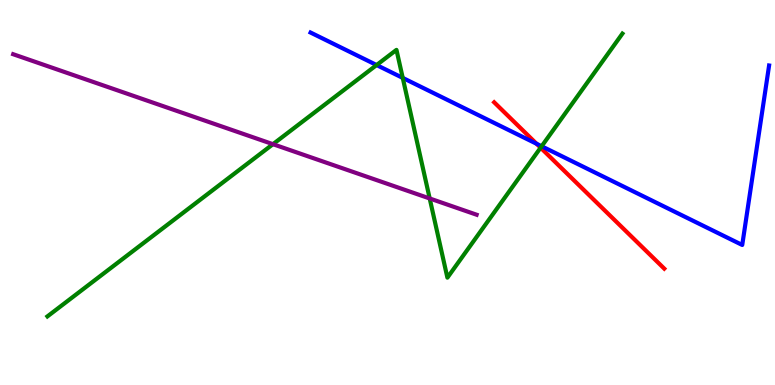[{'lines': ['blue', 'red'], 'intersections': [{'x': 6.92, 'y': 6.27}]}, {'lines': ['green', 'red'], 'intersections': [{'x': 6.98, 'y': 6.16}]}, {'lines': ['purple', 'red'], 'intersections': []}, {'lines': ['blue', 'green'], 'intersections': [{'x': 4.86, 'y': 8.31}, {'x': 5.2, 'y': 7.98}, {'x': 6.99, 'y': 6.2}]}, {'lines': ['blue', 'purple'], 'intersections': []}, {'lines': ['green', 'purple'], 'intersections': [{'x': 3.52, 'y': 6.25}, {'x': 5.54, 'y': 4.84}]}]